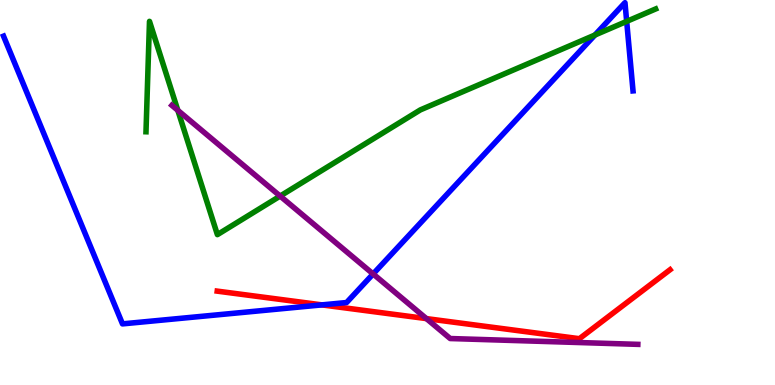[{'lines': ['blue', 'red'], 'intersections': [{'x': 4.15, 'y': 2.08}]}, {'lines': ['green', 'red'], 'intersections': []}, {'lines': ['purple', 'red'], 'intersections': [{'x': 5.5, 'y': 1.72}]}, {'lines': ['blue', 'green'], 'intersections': [{'x': 7.68, 'y': 9.09}, {'x': 8.09, 'y': 9.44}]}, {'lines': ['blue', 'purple'], 'intersections': [{'x': 4.81, 'y': 2.88}]}, {'lines': ['green', 'purple'], 'intersections': [{'x': 2.29, 'y': 7.13}, {'x': 3.61, 'y': 4.91}]}]